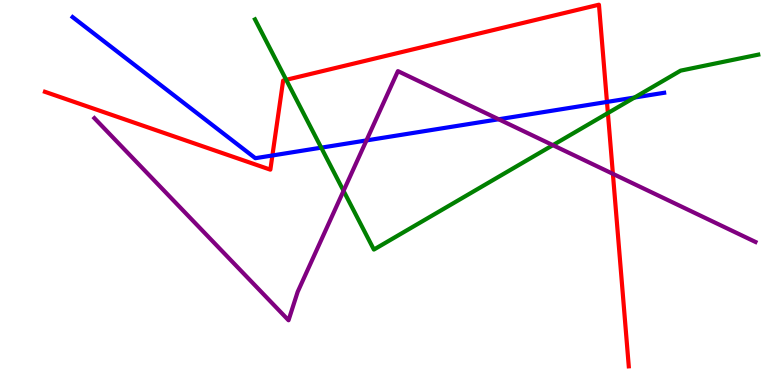[{'lines': ['blue', 'red'], 'intersections': [{'x': 3.51, 'y': 5.96}, {'x': 7.83, 'y': 7.35}]}, {'lines': ['green', 'red'], 'intersections': [{'x': 3.69, 'y': 7.93}, {'x': 7.84, 'y': 7.06}]}, {'lines': ['purple', 'red'], 'intersections': [{'x': 7.91, 'y': 5.48}]}, {'lines': ['blue', 'green'], 'intersections': [{'x': 4.14, 'y': 6.16}, {'x': 8.19, 'y': 7.47}]}, {'lines': ['blue', 'purple'], 'intersections': [{'x': 4.73, 'y': 6.35}, {'x': 6.43, 'y': 6.9}]}, {'lines': ['green', 'purple'], 'intersections': [{'x': 4.43, 'y': 5.04}, {'x': 7.13, 'y': 6.23}]}]